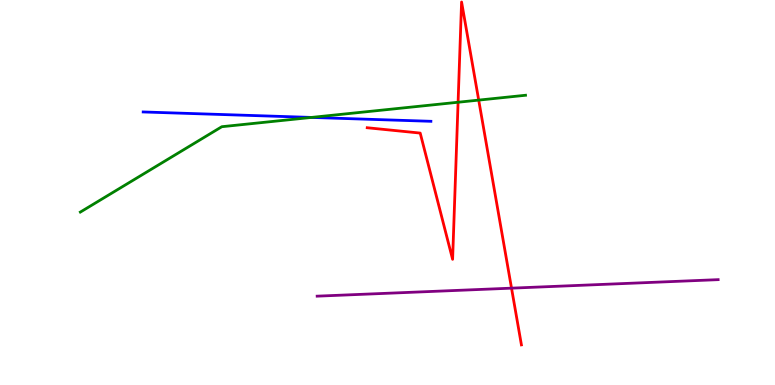[{'lines': ['blue', 'red'], 'intersections': []}, {'lines': ['green', 'red'], 'intersections': [{'x': 5.91, 'y': 7.34}, {'x': 6.18, 'y': 7.4}]}, {'lines': ['purple', 'red'], 'intersections': [{'x': 6.6, 'y': 2.52}]}, {'lines': ['blue', 'green'], 'intersections': [{'x': 4.02, 'y': 6.95}]}, {'lines': ['blue', 'purple'], 'intersections': []}, {'lines': ['green', 'purple'], 'intersections': []}]